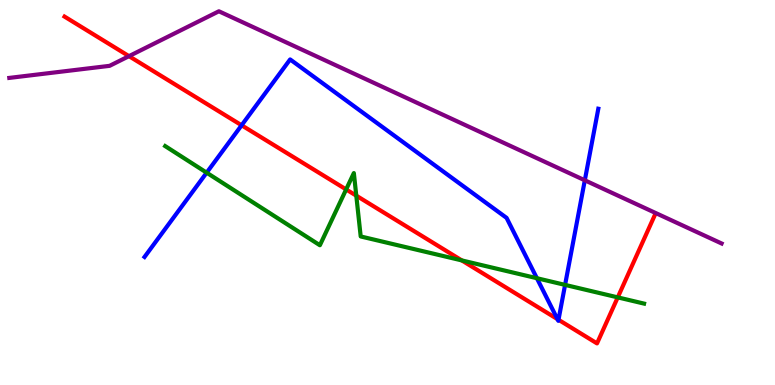[{'lines': ['blue', 'red'], 'intersections': [{'x': 3.12, 'y': 6.75}, {'x': 7.19, 'y': 1.71}, {'x': 7.21, 'y': 1.69}]}, {'lines': ['green', 'red'], 'intersections': [{'x': 4.47, 'y': 5.08}, {'x': 4.6, 'y': 4.92}, {'x': 5.96, 'y': 3.24}, {'x': 7.97, 'y': 2.28}]}, {'lines': ['purple', 'red'], 'intersections': [{'x': 1.66, 'y': 8.54}]}, {'lines': ['blue', 'green'], 'intersections': [{'x': 2.67, 'y': 5.51}, {'x': 6.93, 'y': 2.77}, {'x': 7.29, 'y': 2.6}]}, {'lines': ['blue', 'purple'], 'intersections': [{'x': 7.55, 'y': 5.32}]}, {'lines': ['green', 'purple'], 'intersections': []}]